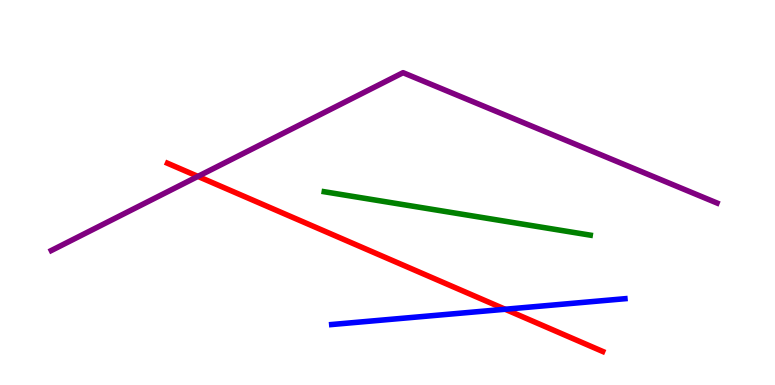[{'lines': ['blue', 'red'], 'intersections': [{'x': 6.52, 'y': 1.97}]}, {'lines': ['green', 'red'], 'intersections': []}, {'lines': ['purple', 'red'], 'intersections': [{'x': 2.55, 'y': 5.42}]}, {'lines': ['blue', 'green'], 'intersections': []}, {'lines': ['blue', 'purple'], 'intersections': []}, {'lines': ['green', 'purple'], 'intersections': []}]